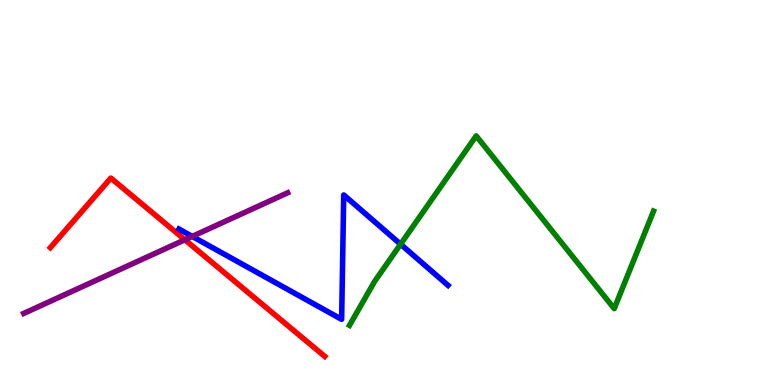[{'lines': ['blue', 'red'], 'intersections': []}, {'lines': ['green', 'red'], 'intersections': []}, {'lines': ['purple', 'red'], 'intersections': [{'x': 2.39, 'y': 3.77}]}, {'lines': ['blue', 'green'], 'intersections': [{'x': 5.17, 'y': 3.66}]}, {'lines': ['blue', 'purple'], 'intersections': [{'x': 2.48, 'y': 3.86}]}, {'lines': ['green', 'purple'], 'intersections': []}]